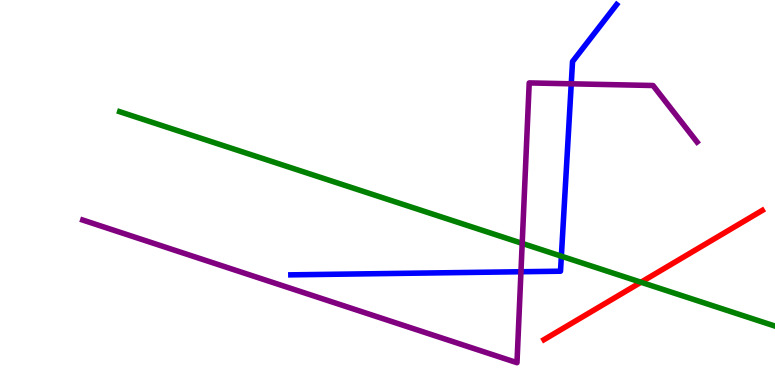[{'lines': ['blue', 'red'], 'intersections': []}, {'lines': ['green', 'red'], 'intersections': [{'x': 8.27, 'y': 2.67}]}, {'lines': ['purple', 'red'], 'intersections': []}, {'lines': ['blue', 'green'], 'intersections': [{'x': 7.24, 'y': 3.35}]}, {'lines': ['blue', 'purple'], 'intersections': [{'x': 6.72, 'y': 2.94}, {'x': 7.37, 'y': 7.82}]}, {'lines': ['green', 'purple'], 'intersections': [{'x': 6.74, 'y': 3.68}]}]